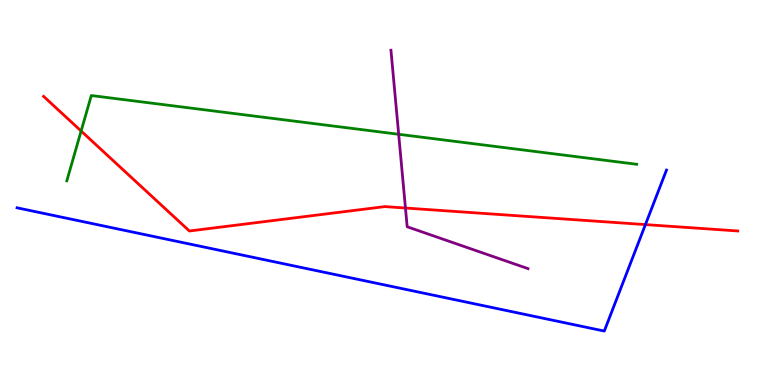[{'lines': ['blue', 'red'], 'intersections': [{'x': 8.33, 'y': 4.17}]}, {'lines': ['green', 'red'], 'intersections': [{'x': 1.05, 'y': 6.6}]}, {'lines': ['purple', 'red'], 'intersections': [{'x': 5.23, 'y': 4.6}]}, {'lines': ['blue', 'green'], 'intersections': []}, {'lines': ['blue', 'purple'], 'intersections': []}, {'lines': ['green', 'purple'], 'intersections': [{'x': 5.14, 'y': 6.51}]}]